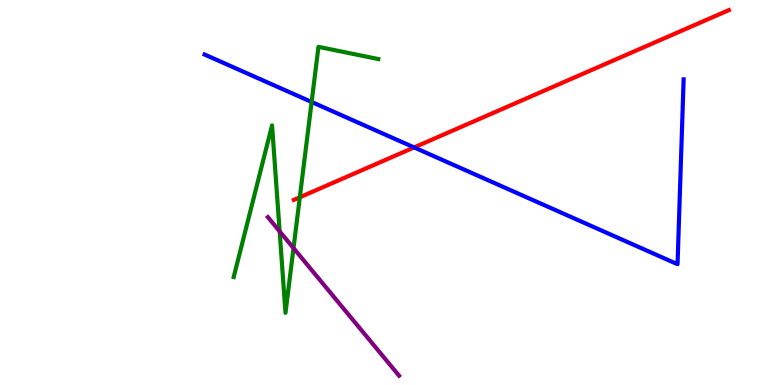[{'lines': ['blue', 'red'], 'intersections': [{'x': 5.34, 'y': 6.17}]}, {'lines': ['green', 'red'], 'intersections': [{'x': 3.87, 'y': 4.88}]}, {'lines': ['purple', 'red'], 'intersections': []}, {'lines': ['blue', 'green'], 'intersections': [{'x': 4.02, 'y': 7.35}]}, {'lines': ['blue', 'purple'], 'intersections': []}, {'lines': ['green', 'purple'], 'intersections': [{'x': 3.61, 'y': 3.99}, {'x': 3.79, 'y': 3.56}]}]